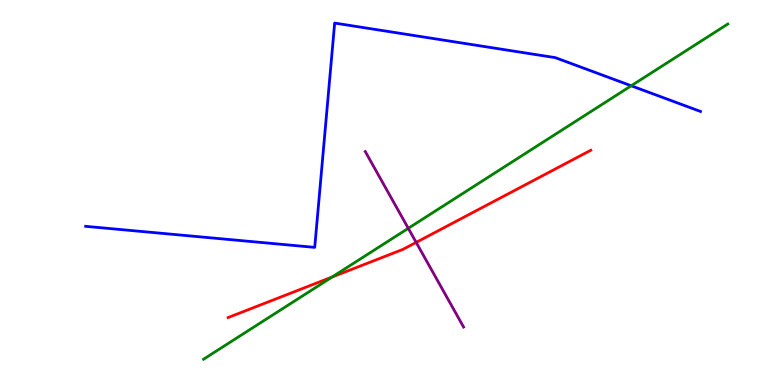[{'lines': ['blue', 'red'], 'intersections': []}, {'lines': ['green', 'red'], 'intersections': [{'x': 4.29, 'y': 2.81}]}, {'lines': ['purple', 'red'], 'intersections': [{'x': 5.37, 'y': 3.7}]}, {'lines': ['blue', 'green'], 'intersections': [{'x': 8.14, 'y': 7.77}]}, {'lines': ['blue', 'purple'], 'intersections': []}, {'lines': ['green', 'purple'], 'intersections': [{'x': 5.27, 'y': 4.07}]}]